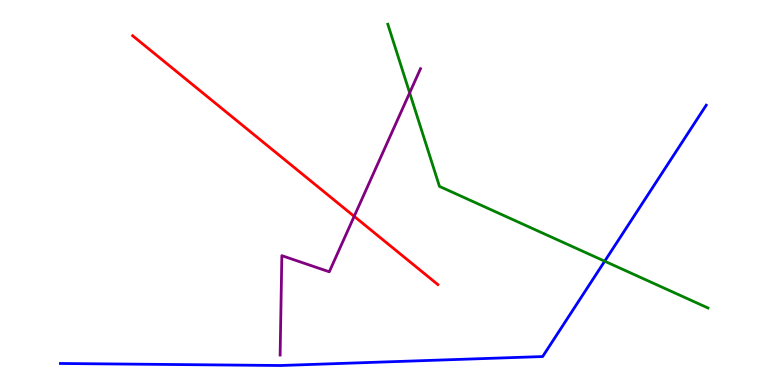[{'lines': ['blue', 'red'], 'intersections': []}, {'lines': ['green', 'red'], 'intersections': []}, {'lines': ['purple', 'red'], 'intersections': [{'x': 4.57, 'y': 4.38}]}, {'lines': ['blue', 'green'], 'intersections': [{'x': 7.8, 'y': 3.22}]}, {'lines': ['blue', 'purple'], 'intersections': []}, {'lines': ['green', 'purple'], 'intersections': [{'x': 5.29, 'y': 7.59}]}]